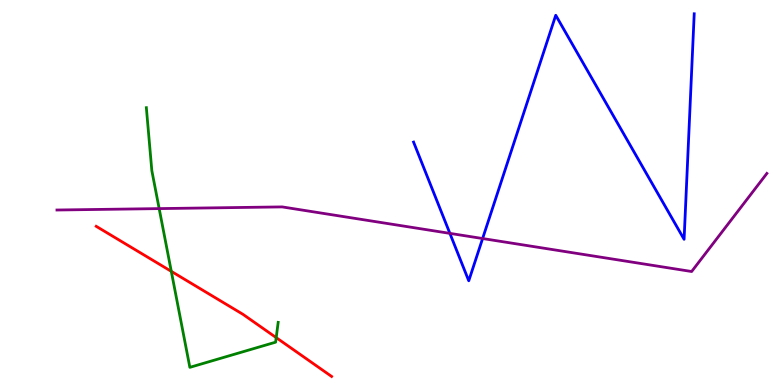[{'lines': ['blue', 'red'], 'intersections': []}, {'lines': ['green', 'red'], 'intersections': [{'x': 2.21, 'y': 2.95}, {'x': 3.56, 'y': 1.23}]}, {'lines': ['purple', 'red'], 'intersections': []}, {'lines': ['blue', 'green'], 'intersections': []}, {'lines': ['blue', 'purple'], 'intersections': [{'x': 5.8, 'y': 3.94}, {'x': 6.23, 'y': 3.8}]}, {'lines': ['green', 'purple'], 'intersections': [{'x': 2.05, 'y': 4.58}]}]